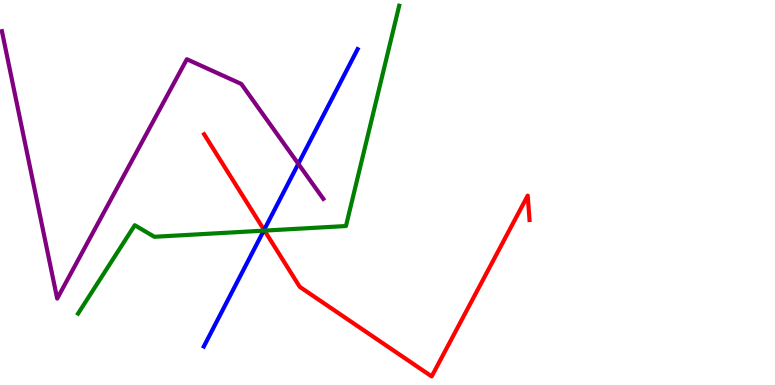[{'lines': ['blue', 'red'], 'intersections': [{'x': 3.41, 'y': 4.03}]}, {'lines': ['green', 'red'], 'intersections': [{'x': 3.41, 'y': 4.01}]}, {'lines': ['purple', 'red'], 'intersections': []}, {'lines': ['blue', 'green'], 'intersections': [{'x': 3.4, 'y': 4.01}]}, {'lines': ['blue', 'purple'], 'intersections': [{'x': 3.85, 'y': 5.75}]}, {'lines': ['green', 'purple'], 'intersections': []}]